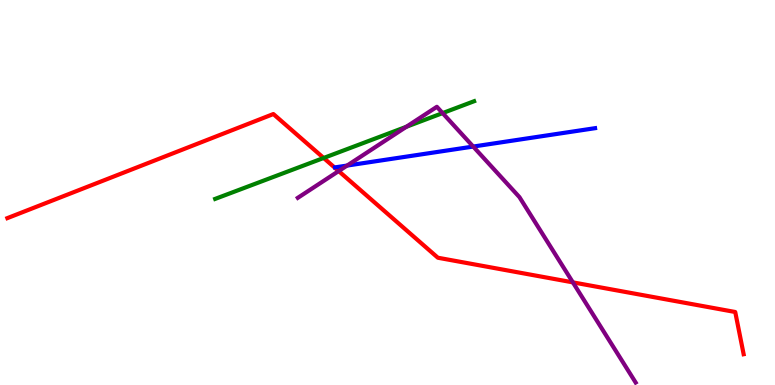[{'lines': ['blue', 'red'], 'intersections': []}, {'lines': ['green', 'red'], 'intersections': [{'x': 4.18, 'y': 5.9}]}, {'lines': ['purple', 'red'], 'intersections': [{'x': 4.37, 'y': 5.56}, {'x': 7.39, 'y': 2.67}]}, {'lines': ['blue', 'green'], 'intersections': []}, {'lines': ['blue', 'purple'], 'intersections': [{'x': 4.48, 'y': 5.7}, {'x': 6.11, 'y': 6.19}]}, {'lines': ['green', 'purple'], 'intersections': [{'x': 5.24, 'y': 6.71}, {'x': 5.71, 'y': 7.06}]}]